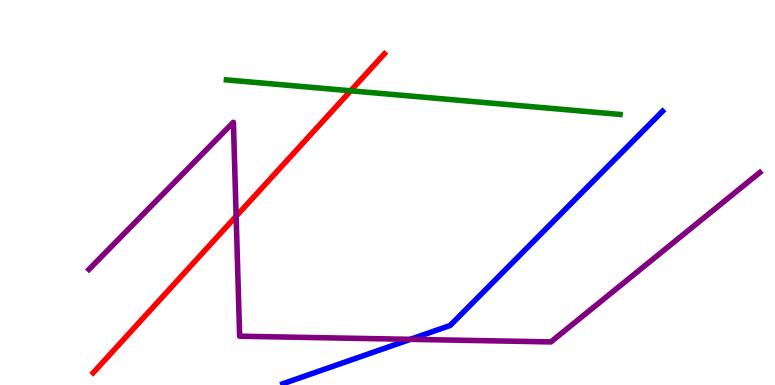[{'lines': ['blue', 'red'], 'intersections': []}, {'lines': ['green', 'red'], 'intersections': [{'x': 4.52, 'y': 7.64}]}, {'lines': ['purple', 'red'], 'intersections': [{'x': 3.05, 'y': 4.38}]}, {'lines': ['blue', 'green'], 'intersections': []}, {'lines': ['blue', 'purple'], 'intersections': [{'x': 5.3, 'y': 1.19}]}, {'lines': ['green', 'purple'], 'intersections': []}]